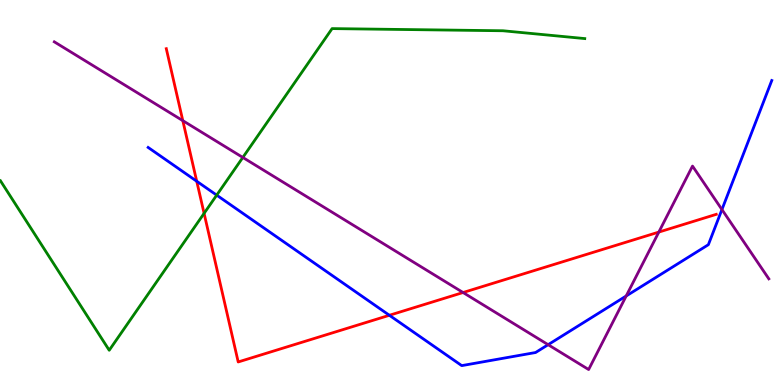[{'lines': ['blue', 'red'], 'intersections': [{'x': 2.54, 'y': 5.29}, {'x': 5.02, 'y': 1.81}]}, {'lines': ['green', 'red'], 'intersections': [{'x': 2.63, 'y': 4.46}]}, {'lines': ['purple', 'red'], 'intersections': [{'x': 2.36, 'y': 6.87}, {'x': 5.98, 'y': 2.4}, {'x': 8.5, 'y': 3.97}]}, {'lines': ['blue', 'green'], 'intersections': [{'x': 2.8, 'y': 4.93}]}, {'lines': ['blue', 'purple'], 'intersections': [{'x': 7.07, 'y': 1.05}, {'x': 8.08, 'y': 2.31}, {'x': 9.32, 'y': 4.56}]}, {'lines': ['green', 'purple'], 'intersections': [{'x': 3.13, 'y': 5.91}]}]